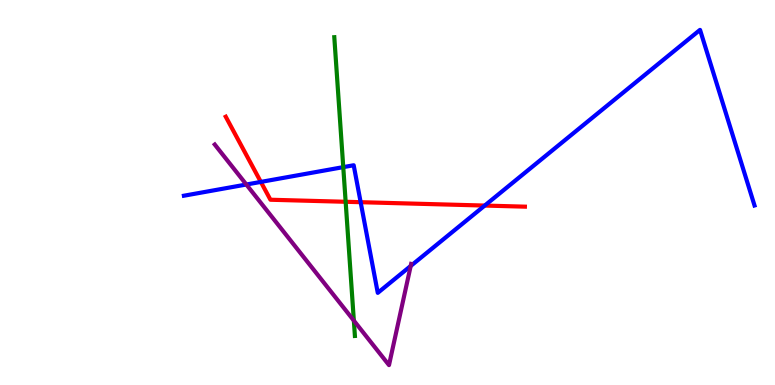[{'lines': ['blue', 'red'], 'intersections': [{'x': 3.37, 'y': 5.27}, {'x': 4.65, 'y': 4.75}, {'x': 6.25, 'y': 4.66}]}, {'lines': ['green', 'red'], 'intersections': [{'x': 4.46, 'y': 4.76}]}, {'lines': ['purple', 'red'], 'intersections': []}, {'lines': ['blue', 'green'], 'intersections': [{'x': 4.43, 'y': 5.66}]}, {'lines': ['blue', 'purple'], 'intersections': [{'x': 3.18, 'y': 5.21}, {'x': 5.3, 'y': 3.09}]}, {'lines': ['green', 'purple'], 'intersections': [{'x': 4.57, 'y': 1.67}]}]